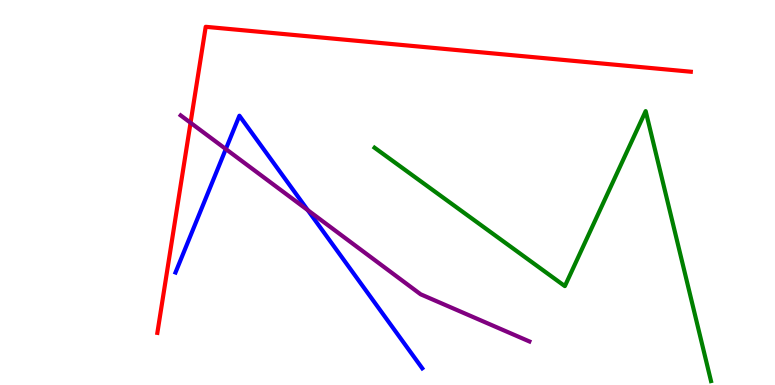[{'lines': ['blue', 'red'], 'intersections': []}, {'lines': ['green', 'red'], 'intersections': []}, {'lines': ['purple', 'red'], 'intersections': [{'x': 2.46, 'y': 6.81}]}, {'lines': ['blue', 'green'], 'intersections': []}, {'lines': ['blue', 'purple'], 'intersections': [{'x': 2.91, 'y': 6.13}, {'x': 3.97, 'y': 4.54}]}, {'lines': ['green', 'purple'], 'intersections': []}]